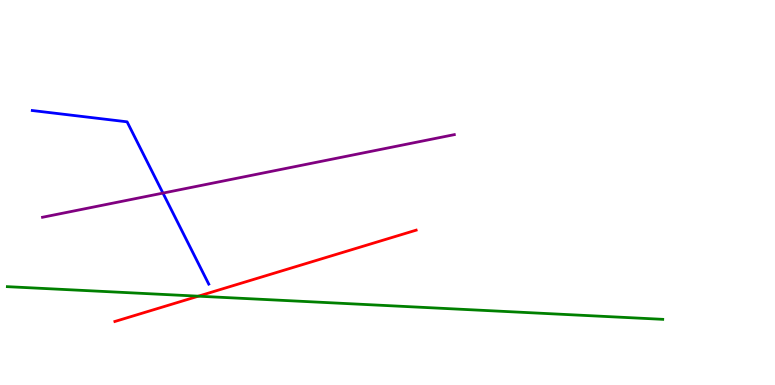[{'lines': ['blue', 'red'], 'intersections': []}, {'lines': ['green', 'red'], 'intersections': [{'x': 2.56, 'y': 2.31}]}, {'lines': ['purple', 'red'], 'intersections': []}, {'lines': ['blue', 'green'], 'intersections': []}, {'lines': ['blue', 'purple'], 'intersections': [{'x': 2.1, 'y': 4.98}]}, {'lines': ['green', 'purple'], 'intersections': []}]